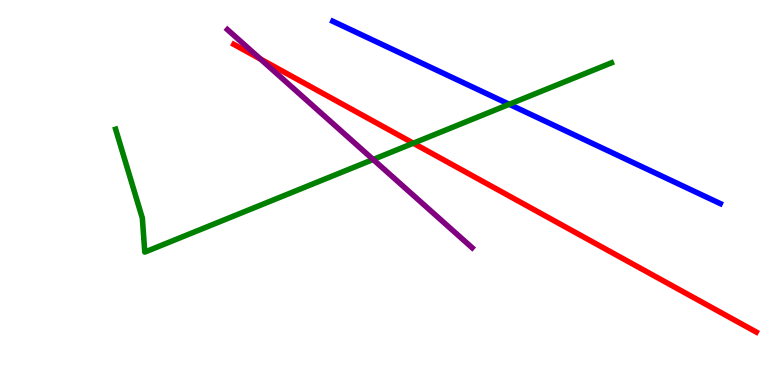[{'lines': ['blue', 'red'], 'intersections': []}, {'lines': ['green', 'red'], 'intersections': [{'x': 5.33, 'y': 6.28}]}, {'lines': ['purple', 'red'], 'intersections': [{'x': 3.36, 'y': 8.47}]}, {'lines': ['blue', 'green'], 'intersections': [{'x': 6.57, 'y': 7.29}]}, {'lines': ['blue', 'purple'], 'intersections': []}, {'lines': ['green', 'purple'], 'intersections': [{'x': 4.81, 'y': 5.86}]}]